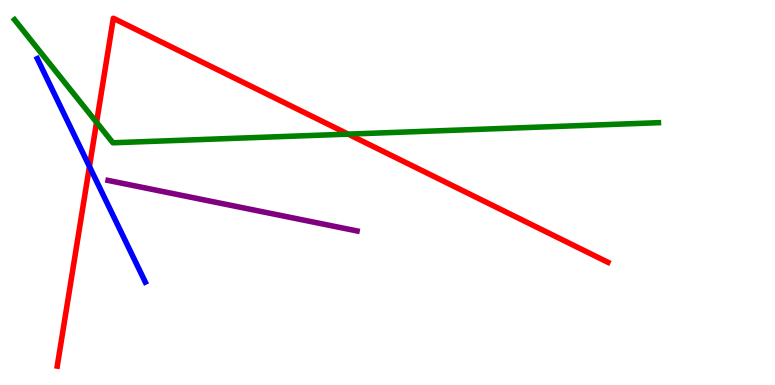[{'lines': ['blue', 'red'], 'intersections': [{'x': 1.15, 'y': 5.68}]}, {'lines': ['green', 'red'], 'intersections': [{'x': 1.25, 'y': 6.82}, {'x': 4.49, 'y': 6.52}]}, {'lines': ['purple', 'red'], 'intersections': []}, {'lines': ['blue', 'green'], 'intersections': []}, {'lines': ['blue', 'purple'], 'intersections': []}, {'lines': ['green', 'purple'], 'intersections': []}]